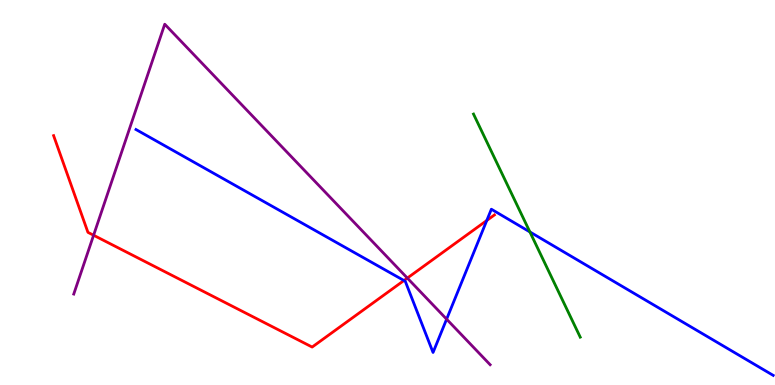[{'lines': ['blue', 'red'], 'intersections': [{'x': 5.21, 'y': 2.71}, {'x': 6.28, 'y': 4.27}]}, {'lines': ['green', 'red'], 'intersections': []}, {'lines': ['purple', 'red'], 'intersections': [{'x': 1.21, 'y': 3.89}, {'x': 5.26, 'y': 2.78}]}, {'lines': ['blue', 'green'], 'intersections': [{'x': 6.84, 'y': 3.98}]}, {'lines': ['blue', 'purple'], 'intersections': [{'x': 5.76, 'y': 1.71}]}, {'lines': ['green', 'purple'], 'intersections': []}]